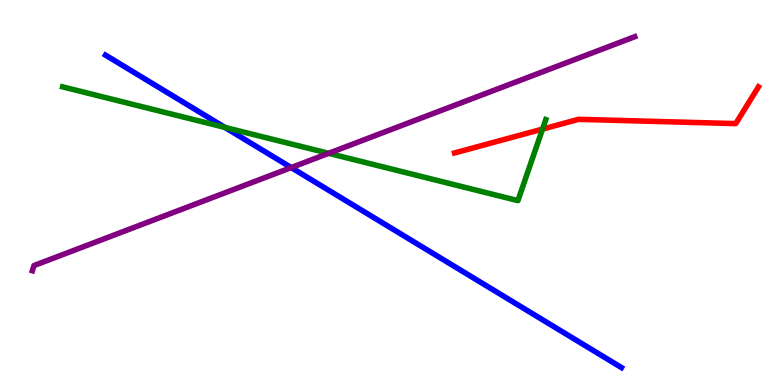[{'lines': ['blue', 'red'], 'intersections': []}, {'lines': ['green', 'red'], 'intersections': [{'x': 7.0, 'y': 6.65}]}, {'lines': ['purple', 'red'], 'intersections': []}, {'lines': ['blue', 'green'], 'intersections': [{'x': 2.9, 'y': 6.69}]}, {'lines': ['blue', 'purple'], 'intersections': [{'x': 3.76, 'y': 5.65}]}, {'lines': ['green', 'purple'], 'intersections': [{'x': 4.24, 'y': 6.02}]}]